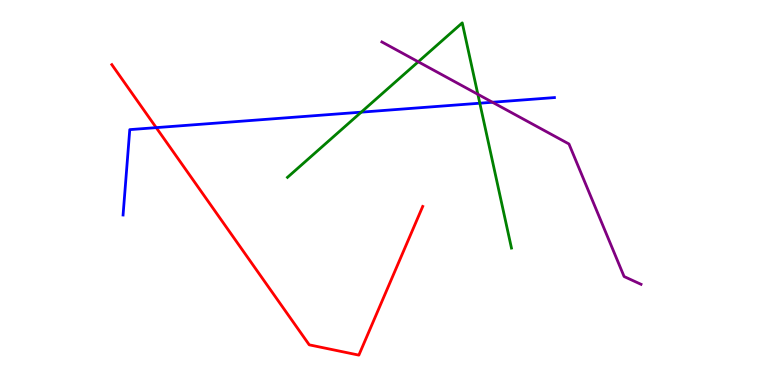[{'lines': ['blue', 'red'], 'intersections': [{'x': 2.02, 'y': 6.68}]}, {'lines': ['green', 'red'], 'intersections': []}, {'lines': ['purple', 'red'], 'intersections': []}, {'lines': ['blue', 'green'], 'intersections': [{'x': 4.66, 'y': 7.09}, {'x': 6.19, 'y': 7.32}]}, {'lines': ['blue', 'purple'], 'intersections': [{'x': 6.35, 'y': 7.34}]}, {'lines': ['green', 'purple'], 'intersections': [{'x': 5.4, 'y': 8.4}, {'x': 6.17, 'y': 7.55}]}]